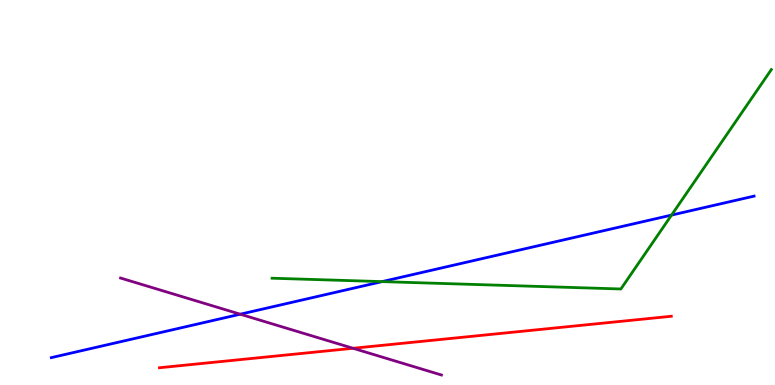[{'lines': ['blue', 'red'], 'intersections': []}, {'lines': ['green', 'red'], 'intersections': []}, {'lines': ['purple', 'red'], 'intersections': [{'x': 4.56, 'y': 0.954}]}, {'lines': ['blue', 'green'], 'intersections': [{'x': 4.93, 'y': 2.69}, {'x': 8.67, 'y': 4.41}]}, {'lines': ['blue', 'purple'], 'intersections': [{'x': 3.1, 'y': 1.84}]}, {'lines': ['green', 'purple'], 'intersections': []}]